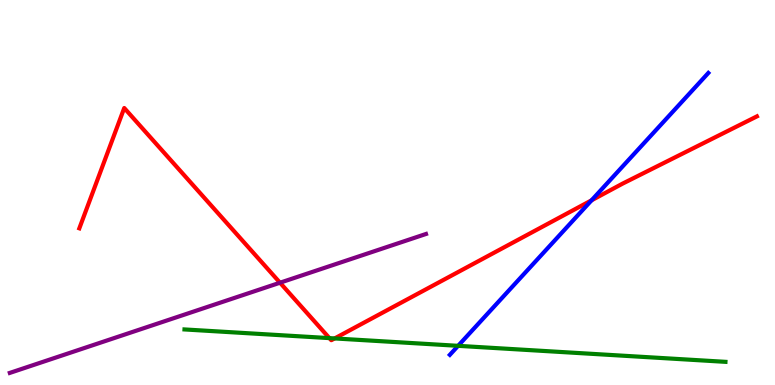[{'lines': ['blue', 'red'], 'intersections': [{'x': 7.63, 'y': 4.8}]}, {'lines': ['green', 'red'], 'intersections': [{'x': 4.25, 'y': 1.22}, {'x': 4.32, 'y': 1.21}]}, {'lines': ['purple', 'red'], 'intersections': [{'x': 3.61, 'y': 2.66}]}, {'lines': ['blue', 'green'], 'intersections': [{'x': 5.91, 'y': 1.02}]}, {'lines': ['blue', 'purple'], 'intersections': []}, {'lines': ['green', 'purple'], 'intersections': []}]